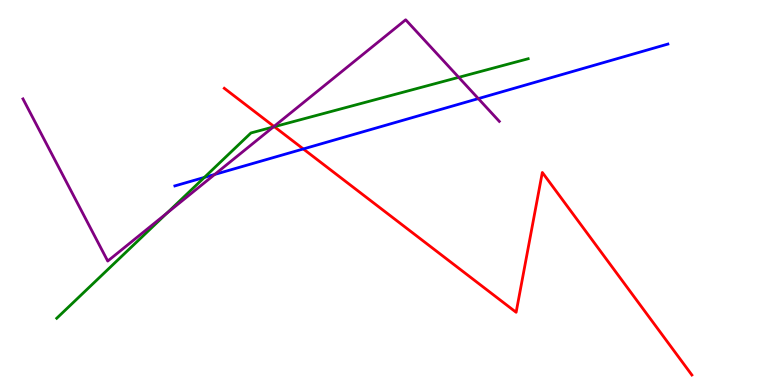[{'lines': ['blue', 'red'], 'intersections': [{'x': 3.91, 'y': 6.13}]}, {'lines': ['green', 'red'], 'intersections': [{'x': 3.54, 'y': 6.71}]}, {'lines': ['purple', 'red'], 'intersections': [{'x': 3.54, 'y': 6.72}]}, {'lines': ['blue', 'green'], 'intersections': [{'x': 2.64, 'y': 5.39}]}, {'lines': ['blue', 'purple'], 'intersections': [{'x': 2.77, 'y': 5.47}, {'x': 6.17, 'y': 7.44}]}, {'lines': ['green', 'purple'], 'intersections': [{'x': 2.15, 'y': 4.47}, {'x': 3.53, 'y': 6.7}, {'x': 5.92, 'y': 7.99}]}]